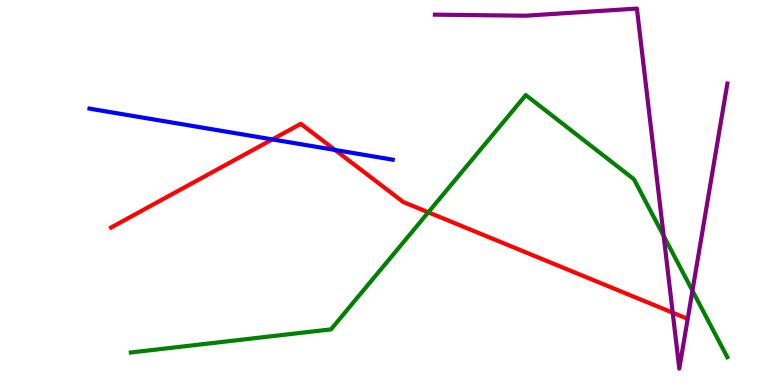[{'lines': ['blue', 'red'], 'intersections': [{'x': 3.51, 'y': 6.38}, {'x': 4.32, 'y': 6.11}]}, {'lines': ['green', 'red'], 'intersections': [{'x': 5.53, 'y': 4.48}]}, {'lines': ['purple', 'red'], 'intersections': [{'x': 8.68, 'y': 1.88}]}, {'lines': ['blue', 'green'], 'intersections': []}, {'lines': ['blue', 'purple'], 'intersections': []}, {'lines': ['green', 'purple'], 'intersections': [{'x': 8.56, 'y': 3.87}, {'x': 8.93, 'y': 2.45}]}]